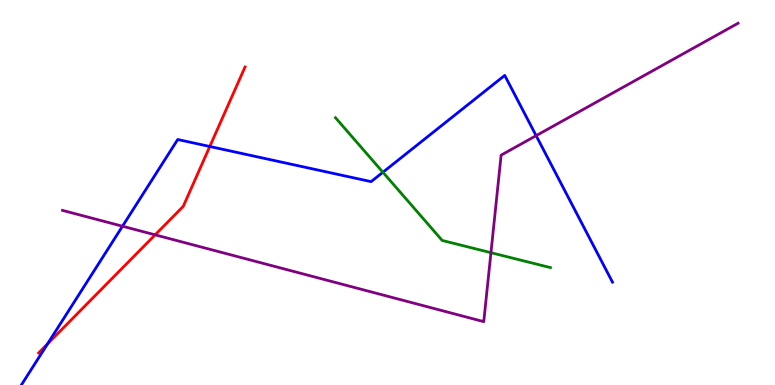[{'lines': ['blue', 'red'], 'intersections': [{'x': 0.613, 'y': 1.07}, {'x': 2.71, 'y': 6.2}]}, {'lines': ['green', 'red'], 'intersections': []}, {'lines': ['purple', 'red'], 'intersections': [{'x': 2.0, 'y': 3.9}]}, {'lines': ['blue', 'green'], 'intersections': [{'x': 4.94, 'y': 5.53}]}, {'lines': ['blue', 'purple'], 'intersections': [{'x': 1.58, 'y': 4.12}, {'x': 6.92, 'y': 6.48}]}, {'lines': ['green', 'purple'], 'intersections': [{'x': 6.33, 'y': 3.44}]}]